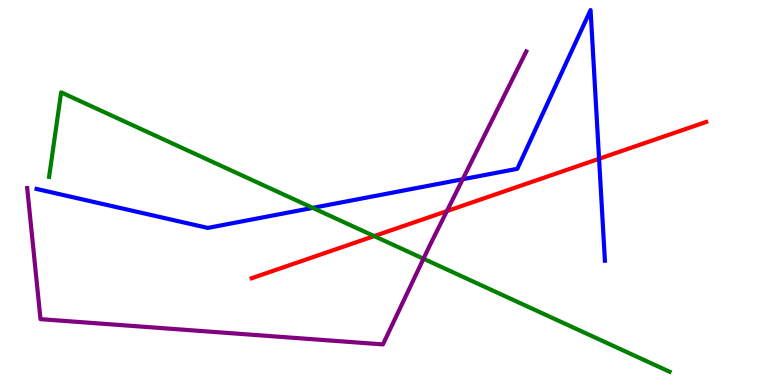[{'lines': ['blue', 'red'], 'intersections': [{'x': 7.73, 'y': 5.88}]}, {'lines': ['green', 'red'], 'intersections': [{'x': 4.83, 'y': 3.87}]}, {'lines': ['purple', 'red'], 'intersections': [{'x': 5.77, 'y': 4.52}]}, {'lines': ['blue', 'green'], 'intersections': [{'x': 4.04, 'y': 4.6}]}, {'lines': ['blue', 'purple'], 'intersections': [{'x': 5.97, 'y': 5.34}]}, {'lines': ['green', 'purple'], 'intersections': [{'x': 5.46, 'y': 3.28}]}]